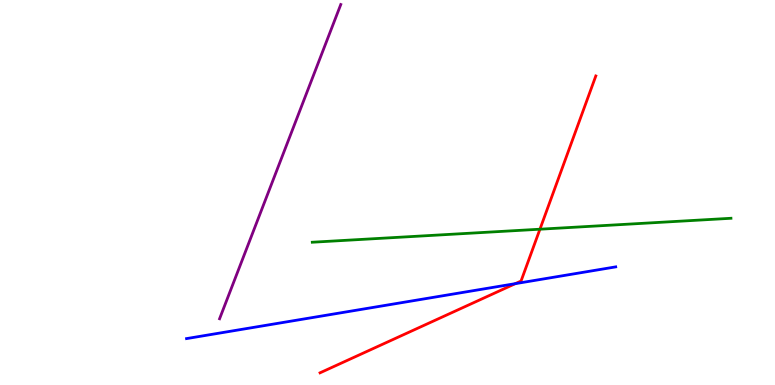[{'lines': ['blue', 'red'], 'intersections': [{'x': 6.65, 'y': 2.63}]}, {'lines': ['green', 'red'], 'intersections': [{'x': 6.97, 'y': 4.05}]}, {'lines': ['purple', 'red'], 'intersections': []}, {'lines': ['blue', 'green'], 'intersections': []}, {'lines': ['blue', 'purple'], 'intersections': []}, {'lines': ['green', 'purple'], 'intersections': []}]